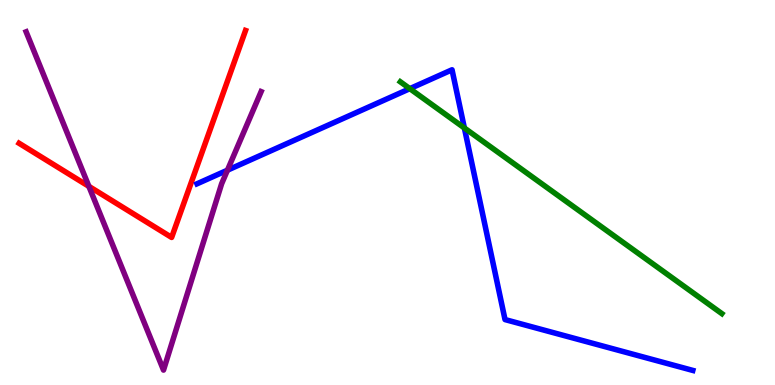[{'lines': ['blue', 'red'], 'intersections': []}, {'lines': ['green', 'red'], 'intersections': []}, {'lines': ['purple', 'red'], 'intersections': [{'x': 1.15, 'y': 5.16}]}, {'lines': ['blue', 'green'], 'intersections': [{'x': 5.29, 'y': 7.7}, {'x': 5.99, 'y': 6.68}]}, {'lines': ['blue', 'purple'], 'intersections': [{'x': 2.93, 'y': 5.58}]}, {'lines': ['green', 'purple'], 'intersections': []}]